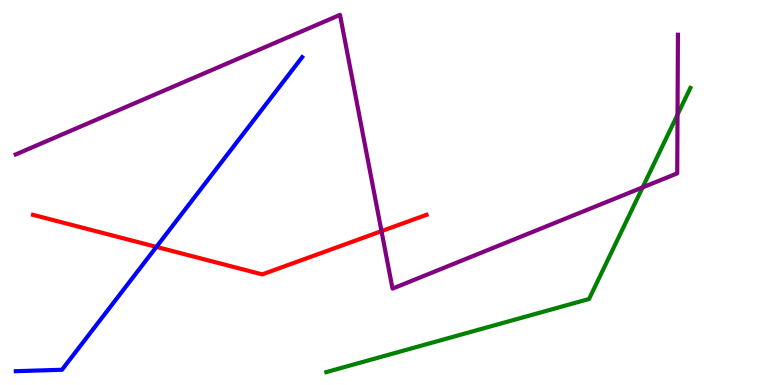[{'lines': ['blue', 'red'], 'intersections': [{'x': 2.02, 'y': 3.59}]}, {'lines': ['green', 'red'], 'intersections': []}, {'lines': ['purple', 'red'], 'intersections': [{'x': 4.92, 'y': 4.0}]}, {'lines': ['blue', 'green'], 'intersections': []}, {'lines': ['blue', 'purple'], 'intersections': []}, {'lines': ['green', 'purple'], 'intersections': [{'x': 8.29, 'y': 5.13}, {'x': 8.74, 'y': 7.02}]}]